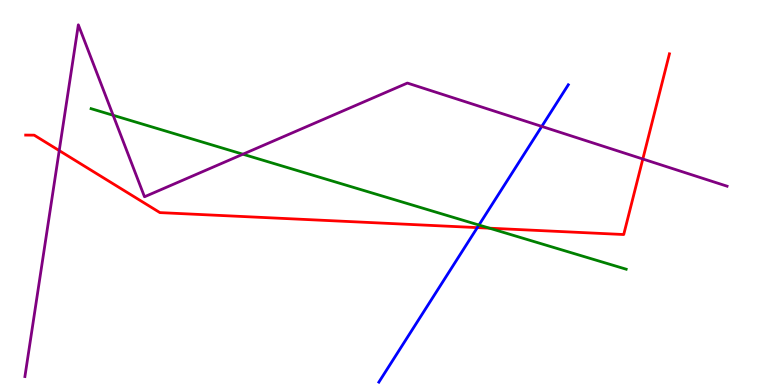[{'lines': ['blue', 'red'], 'intersections': [{'x': 6.16, 'y': 4.09}]}, {'lines': ['green', 'red'], 'intersections': [{'x': 6.32, 'y': 4.07}]}, {'lines': ['purple', 'red'], 'intersections': [{'x': 0.764, 'y': 6.09}, {'x': 8.29, 'y': 5.87}]}, {'lines': ['blue', 'green'], 'intersections': [{'x': 6.18, 'y': 4.16}]}, {'lines': ['blue', 'purple'], 'intersections': [{'x': 6.99, 'y': 6.72}]}, {'lines': ['green', 'purple'], 'intersections': [{'x': 1.46, 'y': 7.01}, {'x': 3.13, 'y': 5.99}]}]